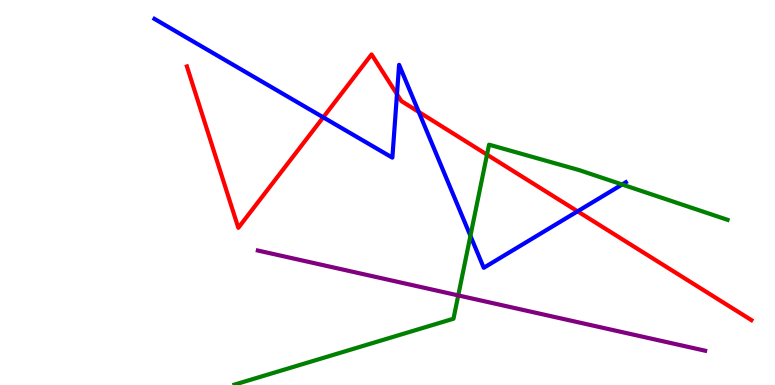[{'lines': ['blue', 'red'], 'intersections': [{'x': 4.17, 'y': 6.95}, {'x': 5.12, 'y': 7.55}, {'x': 5.4, 'y': 7.09}, {'x': 7.45, 'y': 4.51}]}, {'lines': ['green', 'red'], 'intersections': [{'x': 6.28, 'y': 5.98}]}, {'lines': ['purple', 'red'], 'intersections': []}, {'lines': ['blue', 'green'], 'intersections': [{'x': 6.07, 'y': 3.87}, {'x': 8.03, 'y': 5.21}]}, {'lines': ['blue', 'purple'], 'intersections': []}, {'lines': ['green', 'purple'], 'intersections': [{'x': 5.91, 'y': 2.33}]}]